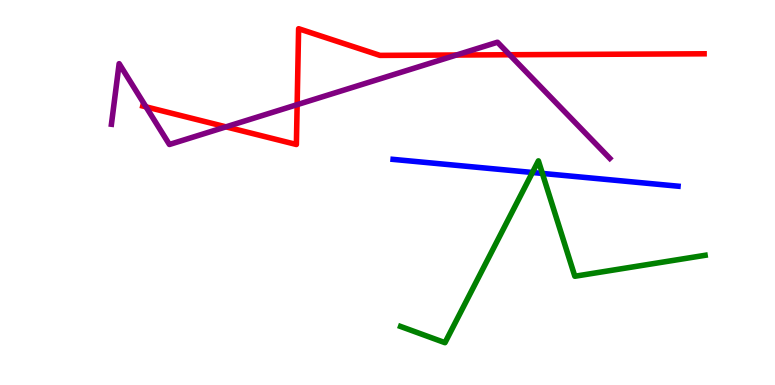[{'lines': ['blue', 'red'], 'intersections': []}, {'lines': ['green', 'red'], 'intersections': []}, {'lines': ['purple', 'red'], 'intersections': [{'x': 1.88, 'y': 7.22}, {'x': 2.92, 'y': 6.71}, {'x': 3.83, 'y': 7.28}, {'x': 5.89, 'y': 8.57}, {'x': 6.58, 'y': 8.58}]}, {'lines': ['blue', 'green'], 'intersections': [{'x': 6.87, 'y': 5.52}, {'x': 7.0, 'y': 5.5}]}, {'lines': ['blue', 'purple'], 'intersections': []}, {'lines': ['green', 'purple'], 'intersections': []}]